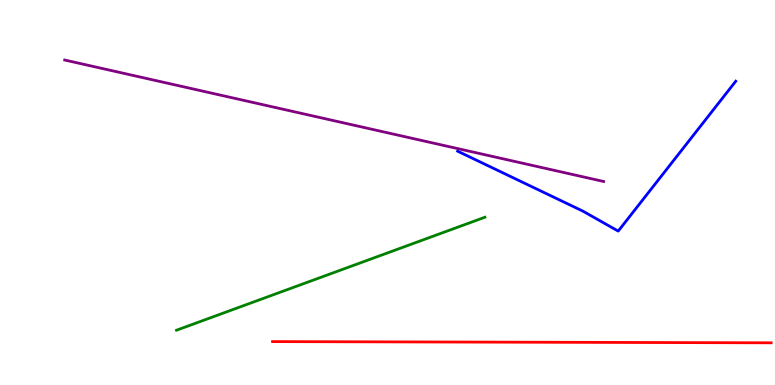[{'lines': ['blue', 'red'], 'intersections': []}, {'lines': ['green', 'red'], 'intersections': []}, {'lines': ['purple', 'red'], 'intersections': []}, {'lines': ['blue', 'green'], 'intersections': []}, {'lines': ['blue', 'purple'], 'intersections': []}, {'lines': ['green', 'purple'], 'intersections': []}]